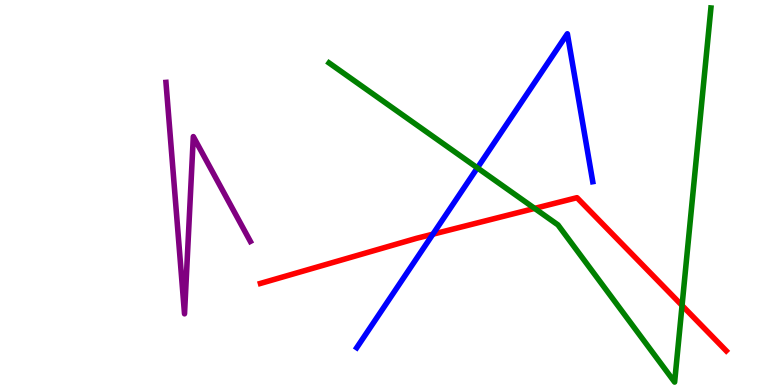[{'lines': ['blue', 'red'], 'intersections': [{'x': 5.59, 'y': 3.92}]}, {'lines': ['green', 'red'], 'intersections': [{'x': 6.9, 'y': 4.59}, {'x': 8.8, 'y': 2.07}]}, {'lines': ['purple', 'red'], 'intersections': []}, {'lines': ['blue', 'green'], 'intersections': [{'x': 6.16, 'y': 5.64}]}, {'lines': ['blue', 'purple'], 'intersections': []}, {'lines': ['green', 'purple'], 'intersections': []}]